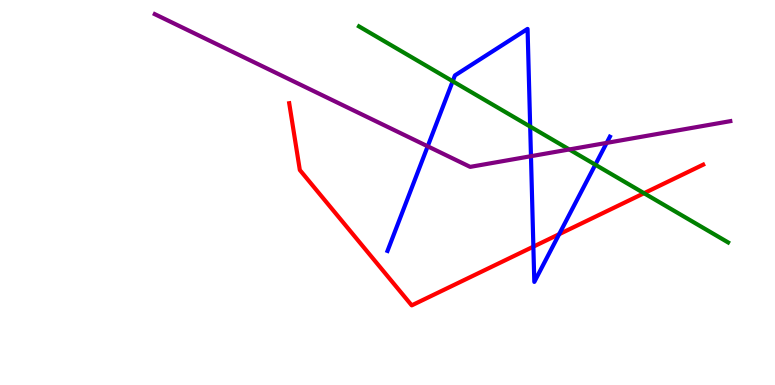[{'lines': ['blue', 'red'], 'intersections': [{'x': 6.88, 'y': 3.59}, {'x': 7.21, 'y': 3.92}]}, {'lines': ['green', 'red'], 'intersections': [{'x': 8.31, 'y': 4.98}]}, {'lines': ['purple', 'red'], 'intersections': []}, {'lines': ['blue', 'green'], 'intersections': [{'x': 5.84, 'y': 7.89}, {'x': 6.84, 'y': 6.71}, {'x': 7.68, 'y': 5.72}]}, {'lines': ['blue', 'purple'], 'intersections': [{'x': 5.52, 'y': 6.2}, {'x': 6.85, 'y': 5.94}, {'x': 7.83, 'y': 6.29}]}, {'lines': ['green', 'purple'], 'intersections': [{'x': 7.35, 'y': 6.12}]}]